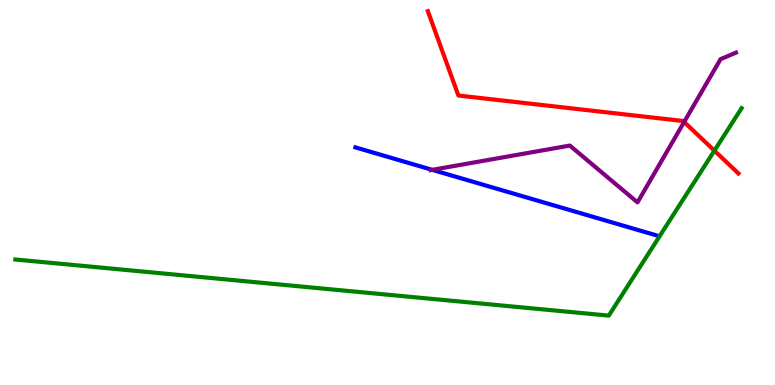[{'lines': ['blue', 'red'], 'intersections': []}, {'lines': ['green', 'red'], 'intersections': [{'x': 9.22, 'y': 6.09}]}, {'lines': ['purple', 'red'], 'intersections': [{'x': 8.83, 'y': 6.83}]}, {'lines': ['blue', 'green'], 'intersections': []}, {'lines': ['blue', 'purple'], 'intersections': [{'x': 5.58, 'y': 5.59}]}, {'lines': ['green', 'purple'], 'intersections': []}]